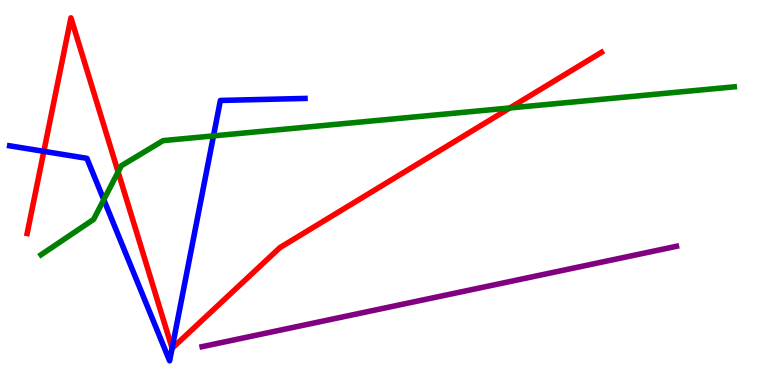[{'lines': ['blue', 'red'], 'intersections': [{'x': 0.566, 'y': 6.07}, {'x': 2.22, 'y': 0.956}]}, {'lines': ['green', 'red'], 'intersections': [{'x': 1.52, 'y': 5.53}, {'x': 6.58, 'y': 7.2}]}, {'lines': ['purple', 'red'], 'intersections': []}, {'lines': ['blue', 'green'], 'intersections': [{'x': 1.34, 'y': 4.81}, {'x': 2.75, 'y': 6.47}]}, {'lines': ['blue', 'purple'], 'intersections': []}, {'lines': ['green', 'purple'], 'intersections': []}]